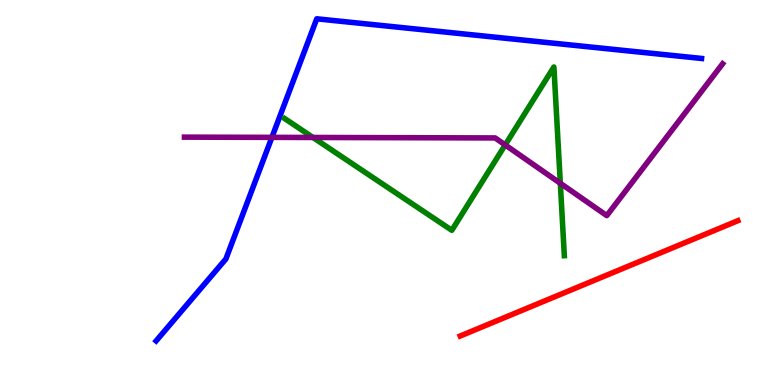[{'lines': ['blue', 'red'], 'intersections': []}, {'lines': ['green', 'red'], 'intersections': []}, {'lines': ['purple', 'red'], 'intersections': []}, {'lines': ['blue', 'green'], 'intersections': []}, {'lines': ['blue', 'purple'], 'intersections': [{'x': 3.51, 'y': 6.43}]}, {'lines': ['green', 'purple'], 'intersections': [{'x': 4.04, 'y': 6.43}, {'x': 6.52, 'y': 6.24}, {'x': 7.23, 'y': 5.24}]}]